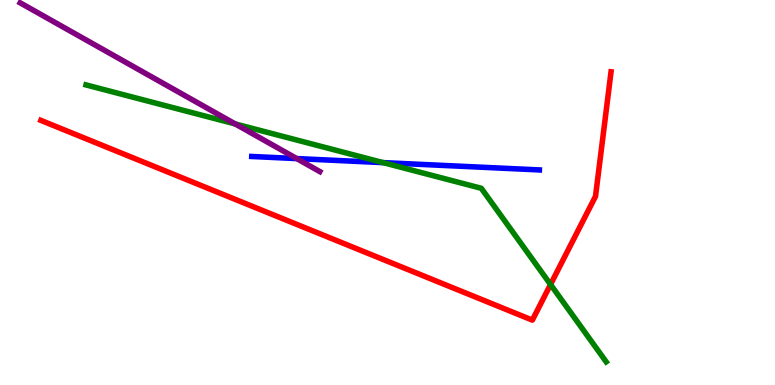[{'lines': ['blue', 'red'], 'intersections': []}, {'lines': ['green', 'red'], 'intersections': [{'x': 7.1, 'y': 2.61}]}, {'lines': ['purple', 'red'], 'intersections': []}, {'lines': ['blue', 'green'], 'intersections': [{'x': 4.94, 'y': 5.78}]}, {'lines': ['blue', 'purple'], 'intersections': [{'x': 3.83, 'y': 5.88}]}, {'lines': ['green', 'purple'], 'intersections': [{'x': 3.04, 'y': 6.78}]}]